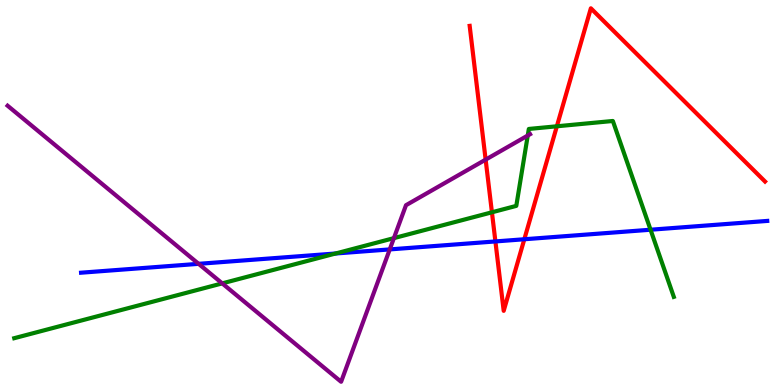[{'lines': ['blue', 'red'], 'intersections': [{'x': 6.39, 'y': 3.73}, {'x': 6.77, 'y': 3.79}]}, {'lines': ['green', 'red'], 'intersections': [{'x': 6.35, 'y': 4.49}, {'x': 7.19, 'y': 6.72}]}, {'lines': ['purple', 'red'], 'intersections': [{'x': 6.27, 'y': 5.85}]}, {'lines': ['blue', 'green'], 'intersections': [{'x': 4.33, 'y': 3.42}, {'x': 8.39, 'y': 4.03}]}, {'lines': ['blue', 'purple'], 'intersections': [{'x': 2.56, 'y': 3.15}, {'x': 5.03, 'y': 3.52}]}, {'lines': ['green', 'purple'], 'intersections': [{'x': 2.87, 'y': 2.64}, {'x': 5.08, 'y': 3.81}, {'x': 6.81, 'y': 6.48}]}]